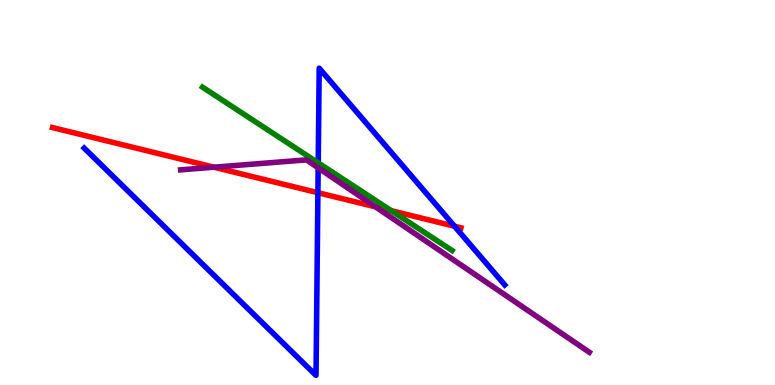[{'lines': ['blue', 'red'], 'intersections': [{'x': 4.1, 'y': 4.99}, {'x': 5.86, 'y': 4.12}]}, {'lines': ['green', 'red'], 'intersections': [{'x': 5.05, 'y': 4.53}]}, {'lines': ['purple', 'red'], 'intersections': [{'x': 2.76, 'y': 5.66}, {'x': 4.85, 'y': 4.63}]}, {'lines': ['blue', 'green'], 'intersections': [{'x': 4.11, 'y': 5.77}]}, {'lines': ['blue', 'purple'], 'intersections': [{'x': 4.11, 'y': 5.64}]}, {'lines': ['green', 'purple'], 'intersections': []}]